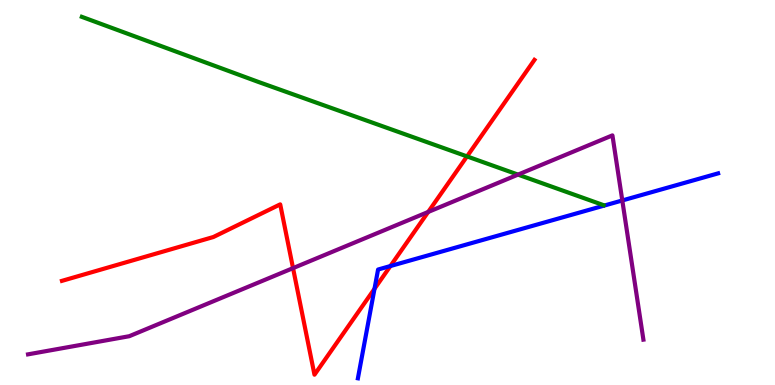[{'lines': ['blue', 'red'], 'intersections': [{'x': 4.83, 'y': 2.5}, {'x': 5.04, 'y': 3.09}]}, {'lines': ['green', 'red'], 'intersections': [{'x': 6.03, 'y': 5.94}]}, {'lines': ['purple', 'red'], 'intersections': [{'x': 3.78, 'y': 3.04}, {'x': 5.53, 'y': 4.49}]}, {'lines': ['blue', 'green'], 'intersections': []}, {'lines': ['blue', 'purple'], 'intersections': [{'x': 8.03, 'y': 4.79}]}, {'lines': ['green', 'purple'], 'intersections': [{'x': 6.68, 'y': 5.46}]}]